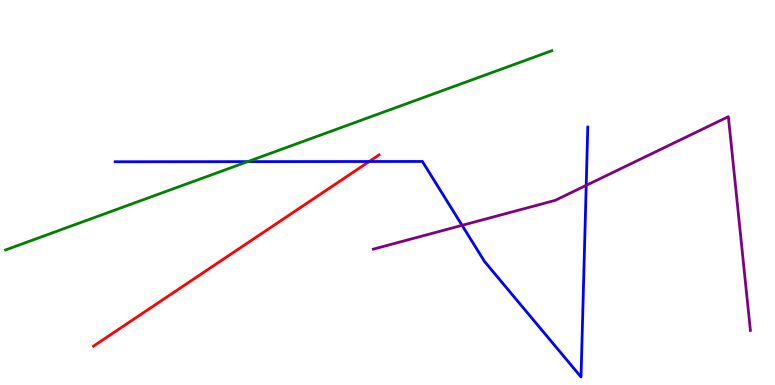[{'lines': ['blue', 'red'], 'intersections': [{'x': 4.76, 'y': 5.8}]}, {'lines': ['green', 'red'], 'intersections': []}, {'lines': ['purple', 'red'], 'intersections': []}, {'lines': ['blue', 'green'], 'intersections': [{'x': 3.2, 'y': 5.8}]}, {'lines': ['blue', 'purple'], 'intersections': [{'x': 5.96, 'y': 4.15}, {'x': 7.56, 'y': 5.19}]}, {'lines': ['green', 'purple'], 'intersections': []}]